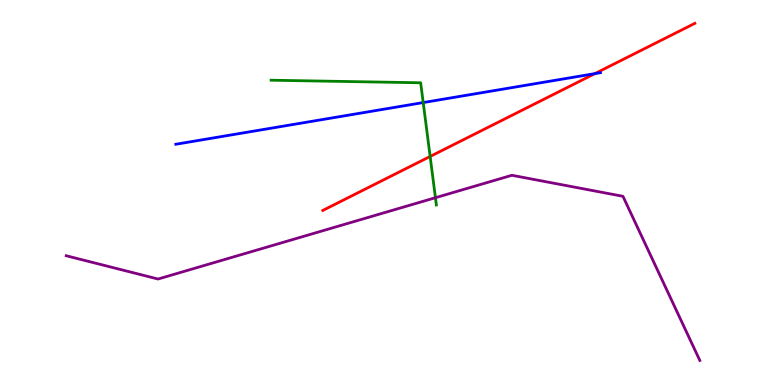[{'lines': ['blue', 'red'], 'intersections': [{'x': 7.68, 'y': 8.09}]}, {'lines': ['green', 'red'], 'intersections': [{'x': 5.55, 'y': 5.94}]}, {'lines': ['purple', 'red'], 'intersections': []}, {'lines': ['blue', 'green'], 'intersections': [{'x': 5.46, 'y': 7.34}]}, {'lines': ['blue', 'purple'], 'intersections': []}, {'lines': ['green', 'purple'], 'intersections': [{'x': 5.62, 'y': 4.86}]}]